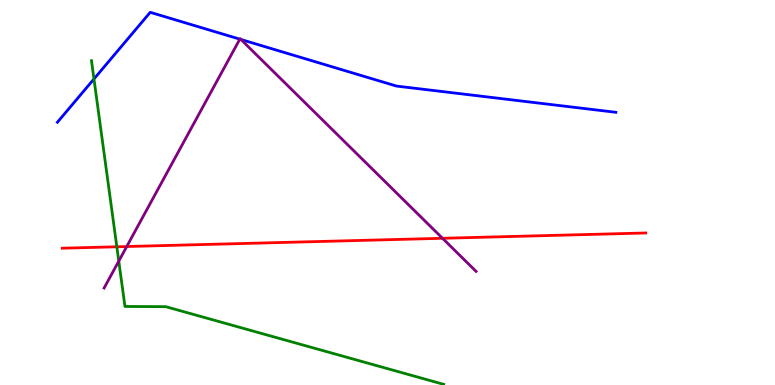[{'lines': ['blue', 'red'], 'intersections': []}, {'lines': ['green', 'red'], 'intersections': [{'x': 1.51, 'y': 3.59}]}, {'lines': ['purple', 'red'], 'intersections': [{'x': 1.64, 'y': 3.6}, {'x': 5.71, 'y': 3.81}]}, {'lines': ['blue', 'green'], 'intersections': [{'x': 1.21, 'y': 7.95}]}, {'lines': ['blue', 'purple'], 'intersections': [{'x': 3.09, 'y': 8.98}, {'x': 3.11, 'y': 8.97}]}, {'lines': ['green', 'purple'], 'intersections': [{'x': 1.53, 'y': 3.22}]}]